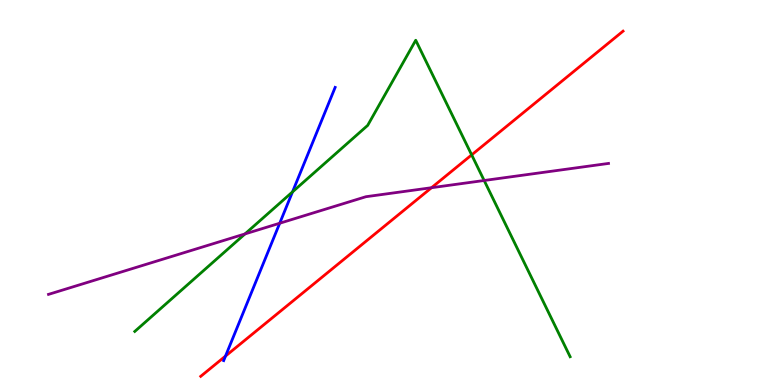[{'lines': ['blue', 'red'], 'intersections': [{'x': 2.91, 'y': 0.751}]}, {'lines': ['green', 'red'], 'intersections': [{'x': 6.09, 'y': 5.98}]}, {'lines': ['purple', 'red'], 'intersections': [{'x': 5.57, 'y': 5.12}]}, {'lines': ['blue', 'green'], 'intersections': [{'x': 3.77, 'y': 5.02}]}, {'lines': ['blue', 'purple'], 'intersections': [{'x': 3.61, 'y': 4.2}]}, {'lines': ['green', 'purple'], 'intersections': [{'x': 3.16, 'y': 3.92}, {'x': 6.25, 'y': 5.31}]}]